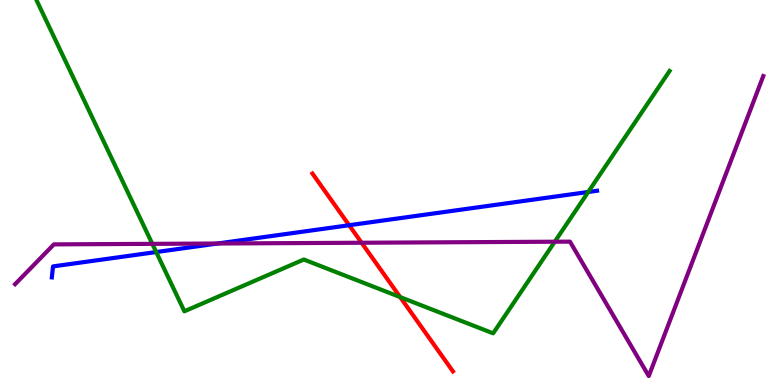[{'lines': ['blue', 'red'], 'intersections': [{'x': 4.51, 'y': 4.15}]}, {'lines': ['green', 'red'], 'intersections': [{'x': 5.16, 'y': 2.28}]}, {'lines': ['purple', 'red'], 'intersections': [{'x': 4.67, 'y': 3.69}]}, {'lines': ['blue', 'green'], 'intersections': [{'x': 2.02, 'y': 3.45}, {'x': 7.59, 'y': 5.01}]}, {'lines': ['blue', 'purple'], 'intersections': [{'x': 2.81, 'y': 3.68}]}, {'lines': ['green', 'purple'], 'intersections': [{'x': 1.97, 'y': 3.67}, {'x': 7.16, 'y': 3.72}]}]